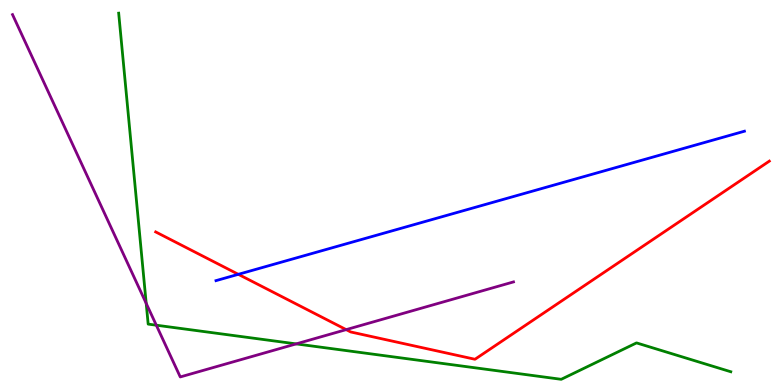[{'lines': ['blue', 'red'], 'intersections': [{'x': 3.08, 'y': 2.87}]}, {'lines': ['green', 'red'], 'intersections': []}, {'lines': ['purple', 'red'], 'intersections': [{'x': 4.47, 'y': 1.44}]}, {'lines': ['blue', 'green'], 'intersections': []}, {'lines': ['blue', 'purple'], 'intersections': []}, {'lines': ['green', 'purple'], 'intersections': [{'x': 1.89, 'y': 2.12}, {'x': 2.02, 'y': 1.55}, {'x': 3.82, 'y': 1.07}]}]